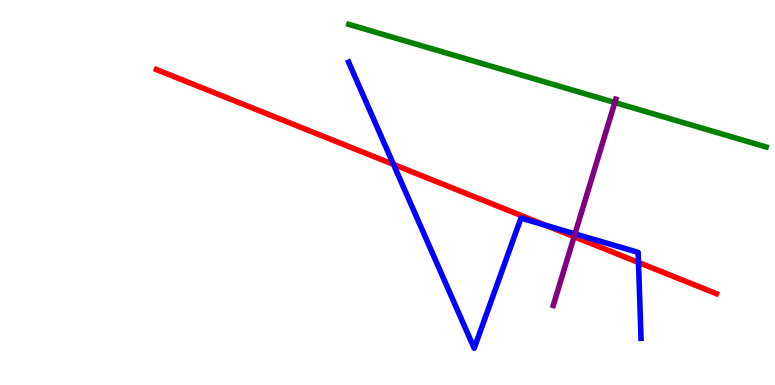[{'lines': ['blue', 'red'], 'intersections': [{'x': 5.08, 'y': 5.73}, {'x': 7.04, 'y': 4.15}, {'x': 8.24, 'y': 3.18}]}, {'lines': ['green', 'red'], 'intersections': []}, {'lines': ['purple', 'red'], 'intersections': [{'x': 7.41, 'y': 3.85}]}, {'lines': ['blue', 'green'], 'intersections': []}, {'lines': ['blue', 'purple'], 'intersections': [{'x': 7.42, 'y': 3.93}]}, {'lines': ['green', 'purple'], 'intersections': [{'x': 7.93, 'y': 7.34}]}]